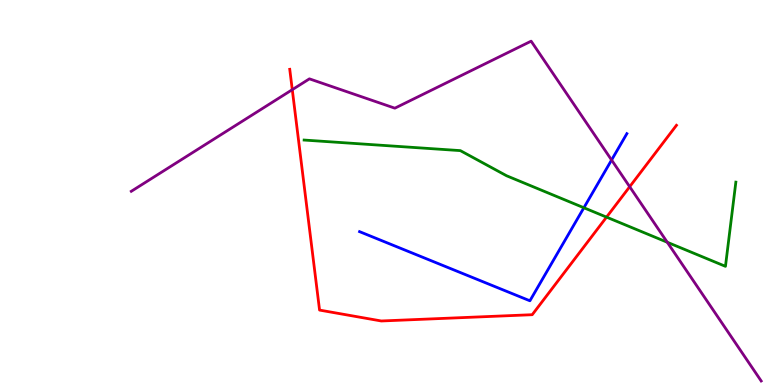[{'lines': ['blue', 'red'], 'intersections': []}, {'lines': ['green', 'red'], 'intersections': [{'x': 7.83, 'y': 4.36}]}, {'lines': ['purple', 'red'], 'intersections': [{'x': 3.77, 'y': 7.67}, {'x': 8.12, 'y': 5.15}]}, {'lines': ['blue', 'green'], 'intersections': [{'x': 7.53, 'y': 4.6}]}, {'lines': ['blue', 'purple'], 'intersections': [{'x': 7.89, 'y': 5.84}]}, {'lines': ['green', 'purple'], 'intersections': [{'x': 8.61, 'y': 3.71}]}]